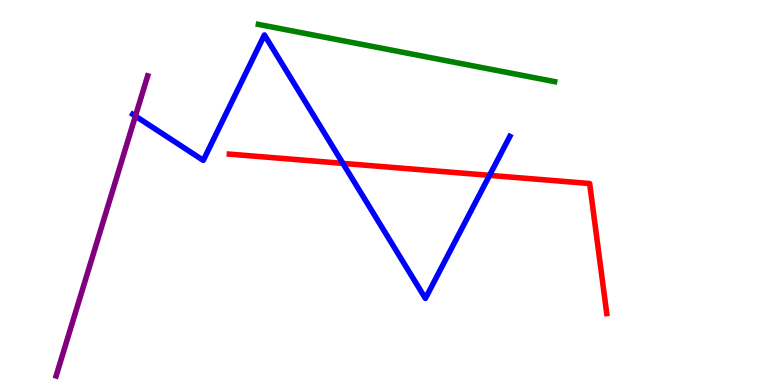[{'lines': ['blue', 'red'], 'intersections': [{'x': 4.42, 'y': 5.76}, {'x': 6.32, 'y': 5.45}]}, {'lines': ['green', 'red'], 'intersections': []}, {'lines': ['purple', 'red'], 'intersections': []}, {'lines': ['blue', 'green'], 'intersections': []}, {'lines': ['blue', 'purple'], 'intersections': [{'x': 1.75, 'y': 6.99}]}, {'lines': ['green', 'purple'], 'intersections': []}]